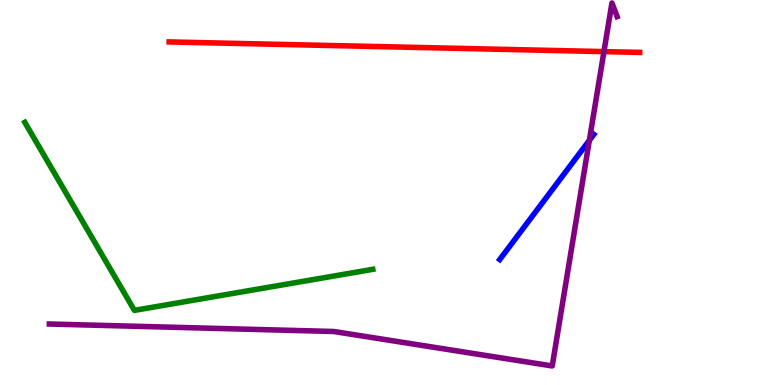[{'lines': ['blue', 'red'], 'intersections': []}, {'lines': ['green', 'red'], 'intersections': []}, {'lines': ['purple', 'red'], 'intersections': [{'x': 7.79, 'y': 8.66}]}, {'lines': ['blue', 'green'], 'intersections': []}, {'lines': ['blue', 'purple'], 'intersections': [{'x': 7.6, 'y': 6.35}]}, {'lines': ['green', 'purple'], 'intersections': []}]